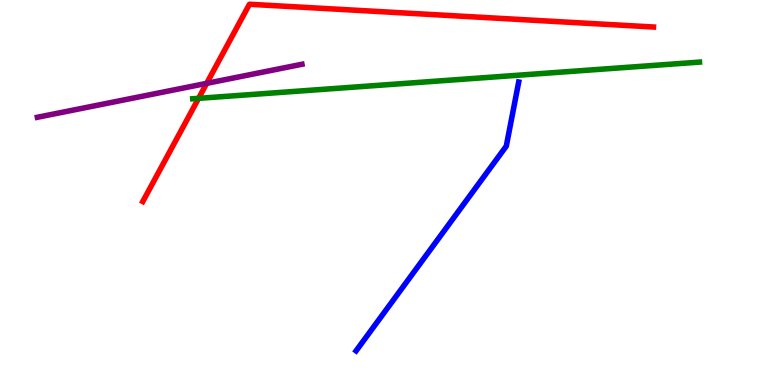[{'lines': ['blue', 'red'], 'intersections': []}, {'lines': ['green', 'red'], 'intersections': [{'x': 2.56, 'y': 7.45}]}, {'lines': ['purple', 'red'], 'intersections': [{'x': 2.67, 'y': 7.83}]}, {'lines': ['blue', 'green'], 'intersections': []}, {'lines': ['blue', 'purple'], 'intersections': []}, {'lines': ['green', 'purple'], 'intersections': []}]